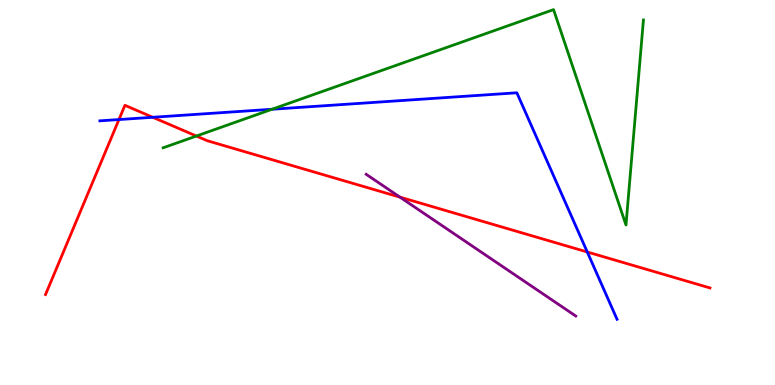[{'lines': ['blue', 'red'], 'intersections': [{'x': 1.53, 'y': 6.89}, {'x': 1.97, 'y': 6.95}, {'x': 7.58, 'y': 3.45}]}, {'lines': ['green', 'red'], 'intersections': [{'x': 2.53, 'y': 6.47}]}, {'lines': ['purple', 'red'], 'intersections': [{'x': 5.16, 'y': 4.88}]}, {'lines': ['blue', 'green'], 'intersections': [{'x': 3.51, 'y': 7.16}]}, {'lines': ['blue', 'purple'], 'intersections': []}, {'lines': ['green', 'purple'], 'intersections': []}]